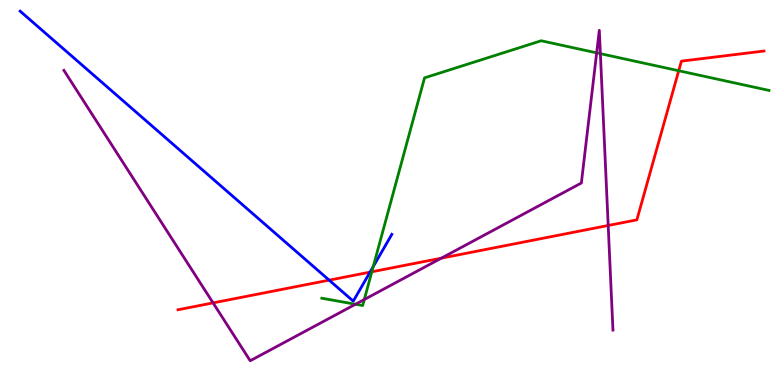[{'lines': ['blue', 'red'], 'intersections': [{'x': 4.25, 'y': 2.72}, {'x': 4.77, 'y': 2.93}]}, {'lines': ['green', 'red'], 'intersections': [{'x': 4.8, 'y': 2.94}, {'x': 8.76, 'y': 8.16}]}, {'lines': ['purple', 'red'], 'intersections': [{'x': 2.75, 'y': 2.13}, {'x': 5.69, 'y': 3.29}, {'x': 7.85, 'y': 4.14}]}, {'lines': ['blue', 'green'], 'intersections': [{'x': 4.82, 'y': 3.08}]}, {'lines': ['blue', 'purple'], 'intersections': []}, {'lines': ['green', 'purple'], 'intersections': [{'x': 4.59, 'y': 2.1}, {'x': 4.7, 'y': 2.22}, {'x': 7.7, 'y': 8.63}, {'x': 7.75, 'y': 8.61}]}]